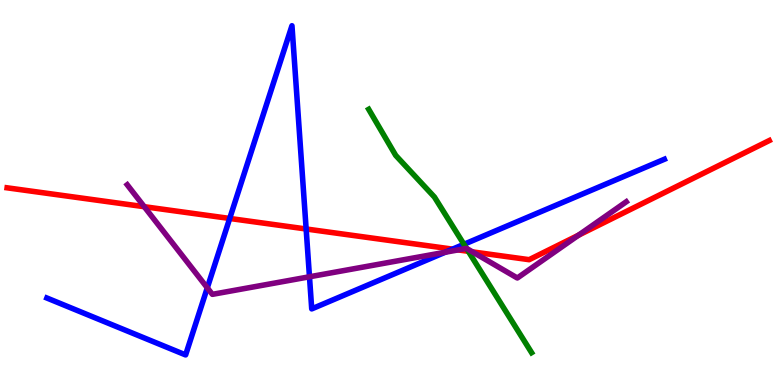[{'lines': ['blue', 'red'], 'intersections': [{'x': 2.96, 'y': 4.33}, {'x': 3.95, 'y': 4.05}, {'x': 5.84, 'y': 3.53}]}, {'lines': ['green', 'red'], 'intersections': [{'x': 6.04, 'y': 3.47}]}, {'lines': ['purple', 'red'], 'intersections': [{'x': 1.86, 'y': 4.63}, {'x': 5.91, 'y': 3.51}, {'x': 6.1, 'y': 3.46}, {'x': 7.46, 'y': 3.89}]}, {'lines': ['blue', 'green'], 'intersections': [{'x': 5.99, 'y': 3.65}]}, {'lines': ['blue', 'purple'], 'intersections': [{'x': 2.67, 'y': 2.52}, {'x': 3.99, 'y': 2.81}, {'x': 5.75, 'y': 3.45}]}, {'lines': ['green', 'purple'], 'intersections': [{'x': 6.02, 'y': 3.55}]}]